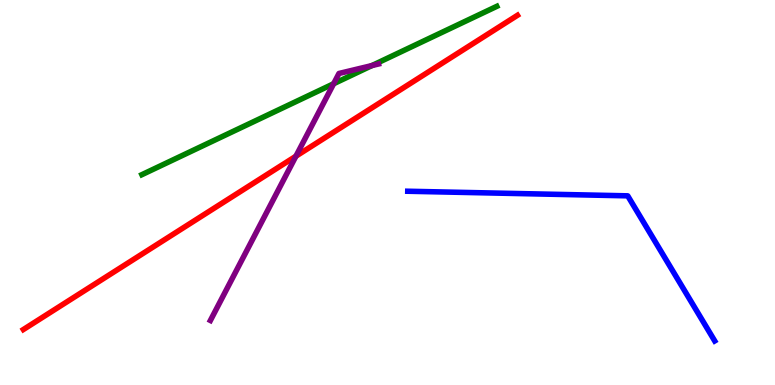[{'lines': ['blue', 'red'], 'intersections': []}, {'lines': ['green', 'red'], 'intersections': []}, {'lines': ['purple', 'red'], 'intersections': [{'x': 3.82, 'y': 5.94}]}, {'lines': ['blue', 'green'], 'intersections': []}, {'lines': ['blue', 'purple'], 'intersections': []}, {'lines': ['green', 'purple'], 'intersections': [{'x': 4.3, 'y': 7.83}, {'x': 4.8, 'y': 8.3}]}]